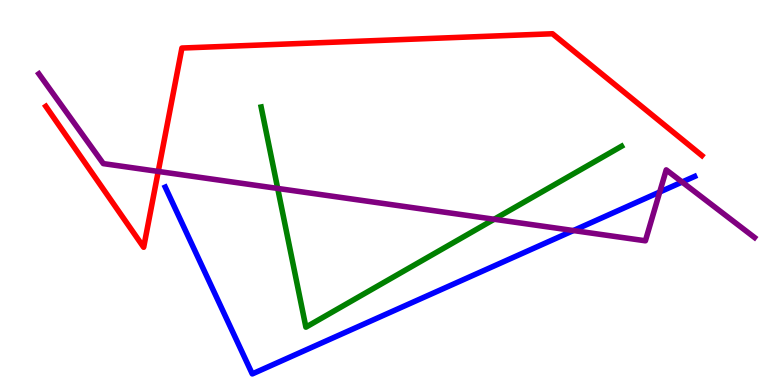[{'lines': ['blue', 'red'], 'intersections': []}, {'lines': ['green', 'red'], 'intersections': []}, {'lines': ['purple', 'red'], 'intersections': [{'x': 2.04, 'y': 5.55}]}, {'lines': ['blue', 'green'], 'intersections': []}, {'lines': ['blue', 'purple'], 'intersections': [{'x': 7.4, 'y': 4.01}, {'x': 8.51, 'y': 5.01}, {'x': 8.8, 'y': 5.27}]}, {'lines': ['green', 'purple'], 'intersections': [{'x': 3.58, 'y': 5.11}, {'x': 6.38, 'y': 4.3}]}]